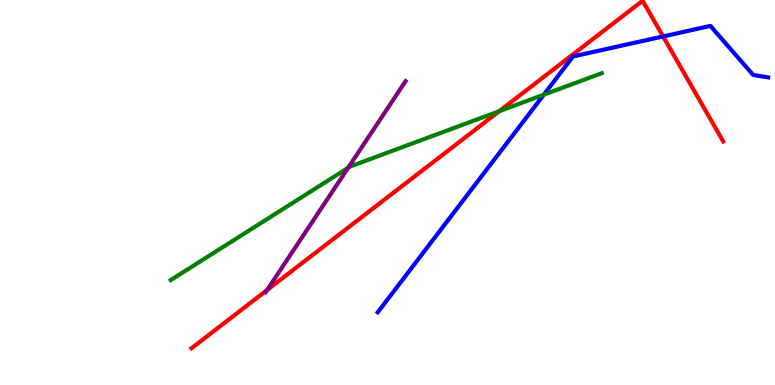[{'lines': ['blue', 'red'], 'intersections': [{'x': 8.56, 'y': 9.05}]}, {'lines': ['green', 'red'], 'intersections': [{'x': 6.44, 'y': 7.11}]}, {'lines': ['purple', 'red'], 'intersections': [{'x': 3.45, 'y': 2.47}]}, {'lines': ['blue', 'green'], 'intersections': [{'x': 7.02, 'y': 7.54}]}, {'lines': ['blue', 'purple'], 'intersections': []}, {'lines': ['green', 'purple'], 'intersections': [{'x': 4.49, 'y': 5.64}]}]